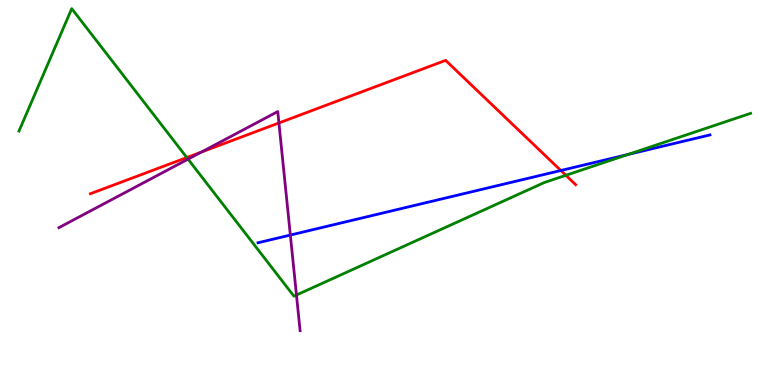[{'lines': ['blue', 'red'], 'intersections': [{'x': 7.24, 'y': 5.57}]}, {'lines': ['green', 'red'], 'intersections': [{'x': 2.41, 'y': 5.91}, {'x': 7.3, 'y': 5.45}]}, {'lines': ['purple', 'red'], 'intersections': [{'x': 2.6, 'y': 6.05}, {'x': 3.6, 'y': 6.81}]}, {'lines': ['blue', 'green'], 'intersections': [{'x': 8.1, 'y': 5.99}]}, {'lines': ['blue', 'purple'], 'intersections': [{'x': 3.75, 'y': 3.89}]}, {'lines': ['green', 'purple'], 'intersections': [{'x': 2.43, 'y': 5.87}, {'x': 3.83, 'y': 2.34}]}]